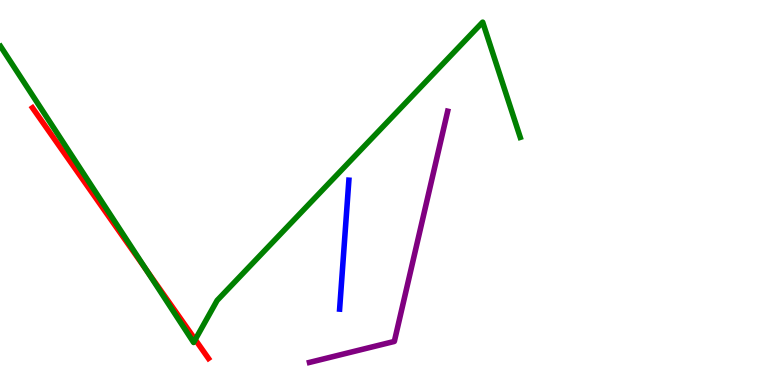[{'lines': ['blue', 'red'], 'intersections': []}, {'lines': ['green', 'red'], 'intersections': [{'x': 1.89, 'y': 2.99}, {'x': 2.52, 'y': 1.18}]}, {'lines': ['purple', 'red'], 'intersections': []}, {'lines': ['blue', 'green'], 'intersections': []}, {'lines': ['blue', 'purple'], 'intersections': []}, {'lines': ['green', 'purple'], 'intersections': []}]